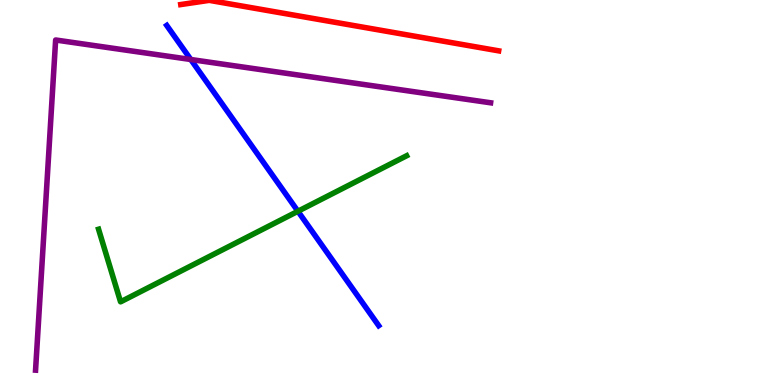[{'lines': ['blue', 'red'], 'intersections': []}, {'lines': ['green', 'red'], 'intersections': []}, {'lines': ['purple', 'red'], 'intersections': []}, {'lines': ['blue', 'green'], 'intersections': [{'x': 3.84, 'y': 4.51}]}, {'lines': ['blue', 'purple'], 'intersections': [{'x': 2.46, 'y': 8.45}]}, {'lines': ['green', 'purple'], 'intersections': []}]